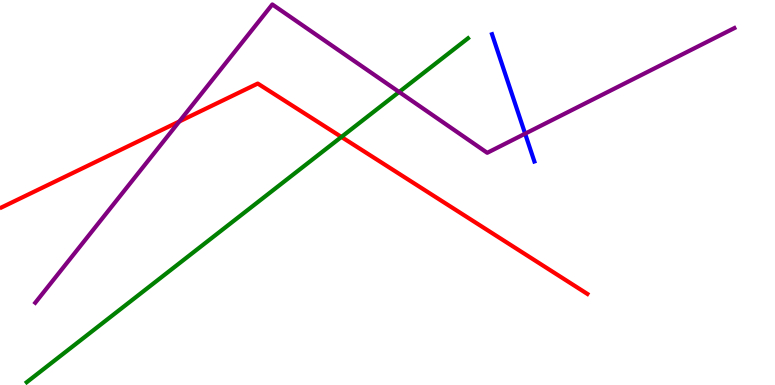[{'lines': ['blue', 'red'], 'intersections': []}, {'lines': ['green', 'red'], 'intersections': [{'x': 4.41, 'y': 6.44}]}, {'lines': ['purple', 'red'], 'intersections': [{'x': 2.31, 'y': 6.84}]}, {'lines': ['blue', 'green'], 'intersections': []}, {'lines': ['blue', 'purple'], 'intersections': [{'x': 6.78, 'y': 6.53}]}, {'lines': ['green', 'purple'], 'intersections': [{'x': 5.15, 'y': 7.61}]}]